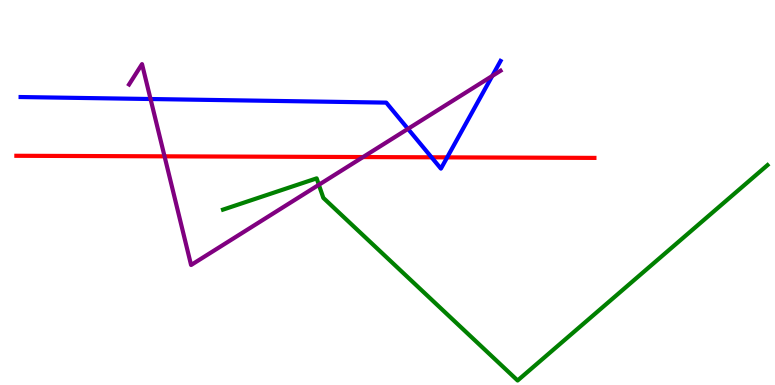[{'lines': ['blue', 'red'], 'intersections': [{'x': 5.57, 'y': 5.91}, {'x': 5.77, 'y': 5.91}]}, {'lines': ['green', 'red'], 'intersections': []}, {'lines': ['purple', 'red'], 'intersections': [{'x': 2.12, 'y': 5.94}, {'x': 4.68, 'y': 5.92}]}, {'lines': ['blue', 'green'], 'intersections': []}, {'lines': ['blue', 'purple'], 'intersections': [{'x': 1.94, 'y': 7.43}, {'x': 5.26, 'y': 6.65}, {'x': 6.35, 'y': 8.03}]}, {'lines': ['green', 'purple'], 'intersections': [{'x': 4.11, 'y': 5.2}]}]